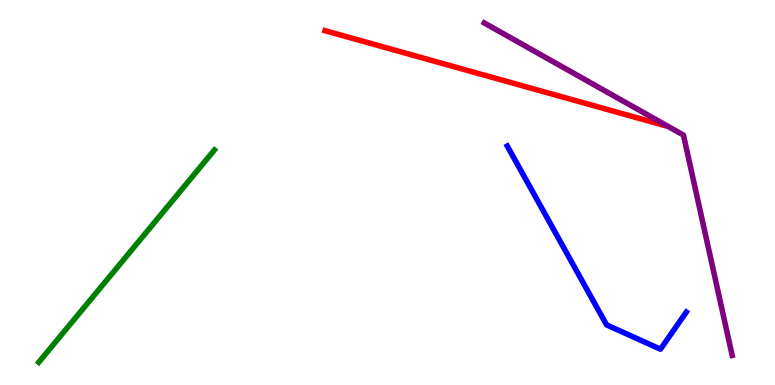[{'lines': ['blue', 'red'], 'intersections': []}, {'lines': ['green', 'red'], 'intersections': []}, {'lines': ['purple', 'red'], 'intersections': []}, {'lines': ['blue', 'green'], 'intersections': []}, {'lines': ['blue', 'purple'], 'intersections': []}, {'lines': ['green', 'purple'], 'intersections': []}]